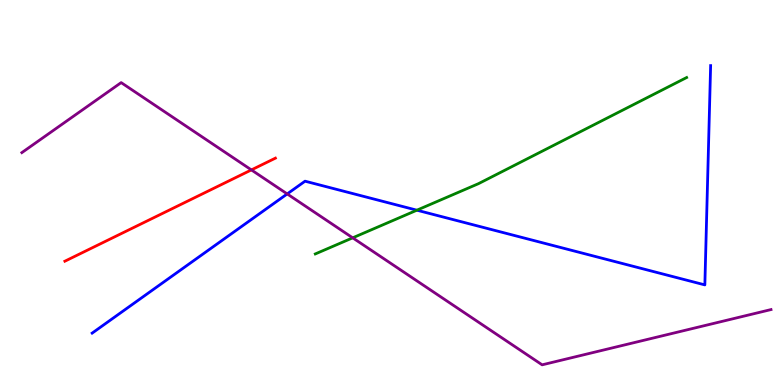[{'lines': ['blue', 'red'], 'intersections': []}, {'lines': ['green', 'red'], 'intersections': []}, {'lines': ['purple', 'red'], 'intersections': [{'x': 3.24, 'y': 5.59}]}, {'lines': ['blue', 'green'], 'intersections': [{'x': 5.38, 'y': 4.54}]}, {'lines': ['blue', 'purple'], 'intersections': [{'x': 3.71, 'y': 4.96}]}, {'lines': ['green', 'purple'], 'intersections': [{'x': 4.55, 'y': 3.82}]}]